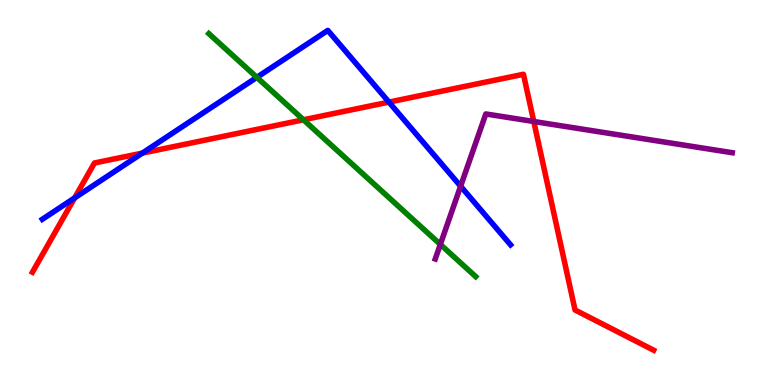[{'lines': ['blue', 'red'], 'intersections': [{'x': 0.963, 'y': 4.86}, {'x': 1.84, 'y': 6.02}, {'x': 5.02, 'y': 7.35}]}, {'lines': ['green', 'red'], 'intersections': [{'x': 3.92, 'y': 6.89}]}, {'lines': ['purple', 'red'], 'intersections': [{'x': 6.89, 'y': 6.84}]}, {'lines': ['blue', 'green'], 'intersections': [{'x': 3.31, 'y': 7.99}]}, {'lines': ['blue', 'purple'], 'intersections': [{'x': 5.94, 'y': 5.16}]}, {'lines': ['green', 'purple'], 'intersections': [{'x': 5.68, 'y': 3.65}]}]